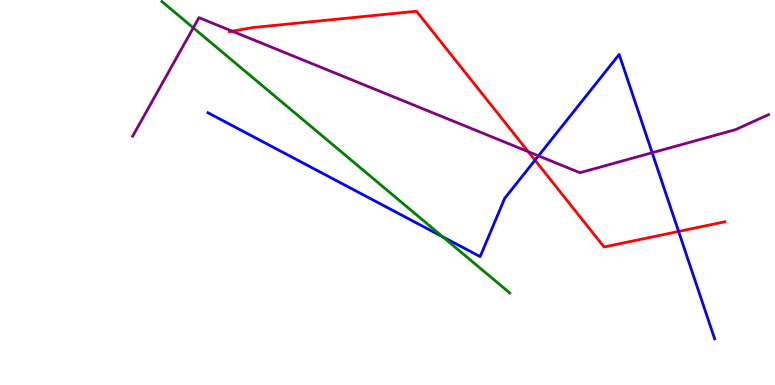[{'lines': ['blue', 'red'], 'intersections': [{'x': 6.9, 'y': 5.84}, {'x': 8.76, 'y': 3.99}]}, {'lines': ['green', 'red'], 'intersections': []}, {'lines': ['purple', 'red'], 'intersections': [{'x': 3.0, 'y': 9.19}, {'x': 6.82, 'y': 6.06}]}, {'lines': ['blue', 'green'], 'intersections': [{'x': 5.71, 'y': 3.85}]}, {'lines': ['blue', 'purple'], 'intersections': [{'x': 6.95, 'y': 5.95}, {'x': 8.41, 'y': 6.03}]}, {'lines': ['green', 'purple'], 'intersections': [{'x': 2.49, 'y': 9.28}]}]